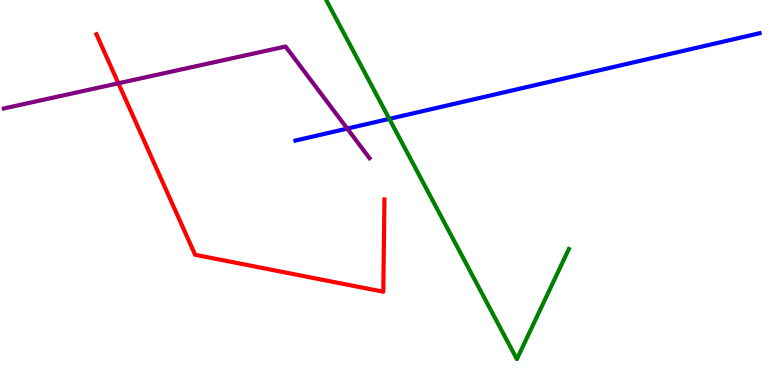[{'lines': ['blue', 'red'], 'intersections': []}, {'lines': ['green', 'red'], 'intersections': []}, {'lines': ['purple', 'red'], 'intersections': [{'x': 1.53, 'y': 7.84}]}, {'lines': ['blue', 'green'], 'intersections': [{'x': 5.02, 'y': 6.91}]}, {'lines': ['blue', 'purple'], 'intersections': [{'x': 4.48, 'y': 6.66}]}, {'lines': ['green', 'purple'], 'intersections': []}]